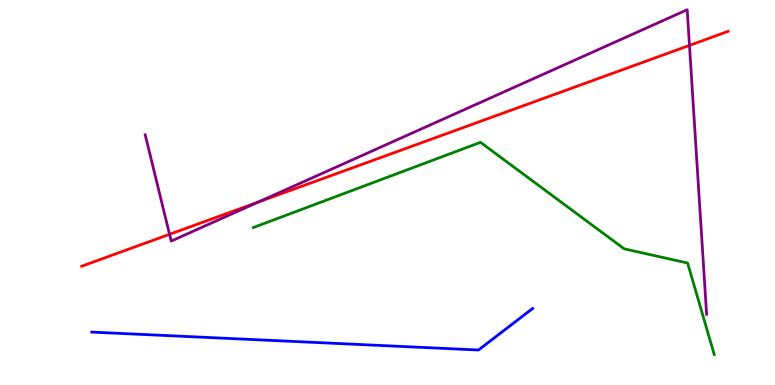[{'lines': ['blue', 'red'], 'intersections': []}, {'lines': ['green', 'red'], 'intersections': []}, {'lines': ['purple', 'red'], 'intersections': [{'x': 2.19, 'y': 3.91}, {'x': 3.33, 'y': 4.75}, {'x': 8.9, 'y': 8.82}]}, {'lines': ['blue', 'green'], 'intersections': []}, {'lines': ['blue', 'purple'], 'intersections': []}, {'lines': ['green', 'purple'], 'intersections': []}]